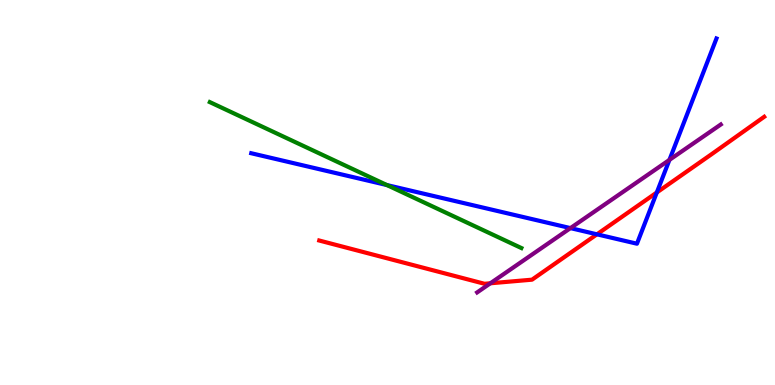[{'lines': ['blue', 'red'], 'intersections': [{'x': 7.7, 'y': 3.91}, {'x': 8.47, 'y': 5.0}]}, {'lines': ['green', 'red'], 'intersections': []}, {'lines': ['purple', 'red'], 'intersections': [{'x': 6.33, 'y': 2.64}]}, {'lines': ['blue', 'green'], 'intersections': [{'x': 4.99, 'y': 5.19}]}, {'lines': ['blue', 'purple'], 'intersections': [{'x': 7.36, 'y': 4.08}, {'x': 8.64, 'y': 5.85}]}, {'lines': ['green', 'purple'], 'intersections': []}]